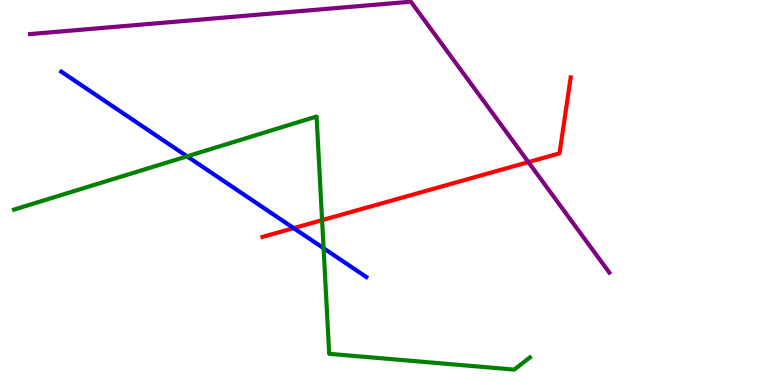[{'lines': ['blue', 'red'], 'intersections': [{'x': 3.79, 'y': 4.07}]}, {'lines': ['green', 'red'], 'intersections': [{'x': 4.16, 'y': 4.28}]}, {'lines': ['purple', 'red'], 'intersections': [{'x': 6.82, 'y': 5.79}]}, {'lines': ['blue', 'green'], 'intersections': [{'x': 2.41, 'y': 5.94}, {'x': 4.18, 'y': 3.55}]}, {'lines': ['blue', 'purple'], 'intersections': []}, {'lines': ['green', 'purple'], 'intersections': []}]